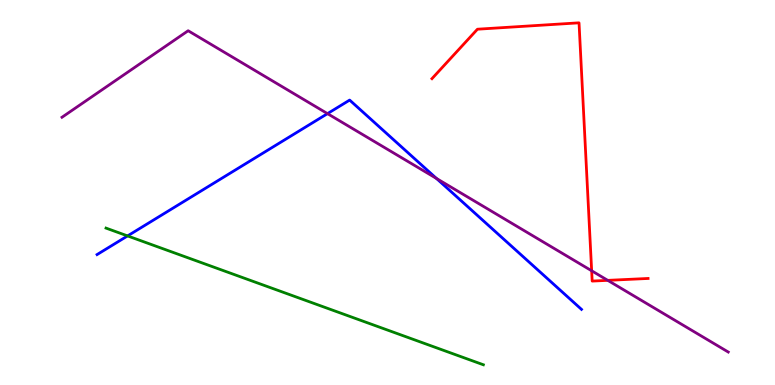[{'lines': ['blue', 'red'], 'intersections': []}, {'lines': ['green', 'red'], 'intersections': []}, {'lines': ['purple', 'red'], 'intersections': [{'x': 7.63, 'y': 2.97}, {'x': 7.84, 'y': 2.72}]}, {'lines': ['blue', 'green'], 'intersections': [{'x': 1.65, 'y': 3.87}]}, {'lines': ['blue', 'purple'], 'intersections': [{'x': 4.23, 'y': 7.05}, {'x': 5.63, 'y': 5.36}]}, {'lines': ['green', 'purple'], 'intersections': []}]